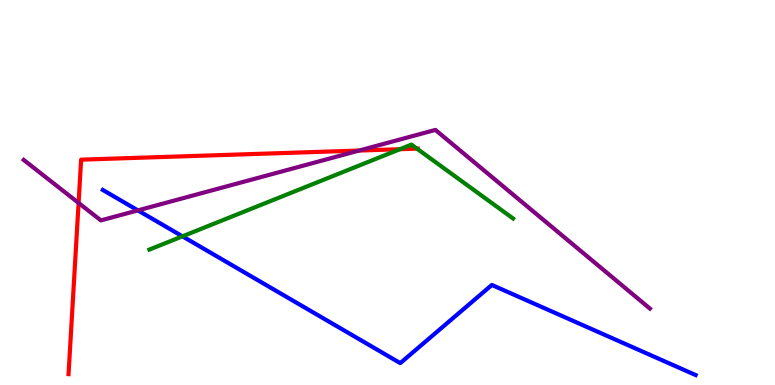[{'lines': ['blue', 'red'], 'intersections': []}, {'lines': ['green', 'red'], 'intersections': [{'x': 5.16, 'y': 6.12}, {'x': 5.38, 'y': 6.14}]}, {'lines': ['purple', 'red'], 'intersections': [{'x': 1.01, 'y': 4.73}, {'x': 4.63, 'y': 6.09}]}, {'lines': ['blue', 'green'], 'intersections': [{'x': 2.35, 'y': 3.86}]}, {'lines': ['blue', 'purple'], 'intersections': [{'x': 1.78, 'y': 4.54}]}, {'lines': ['green', 'purple'], 'intersections': []}]